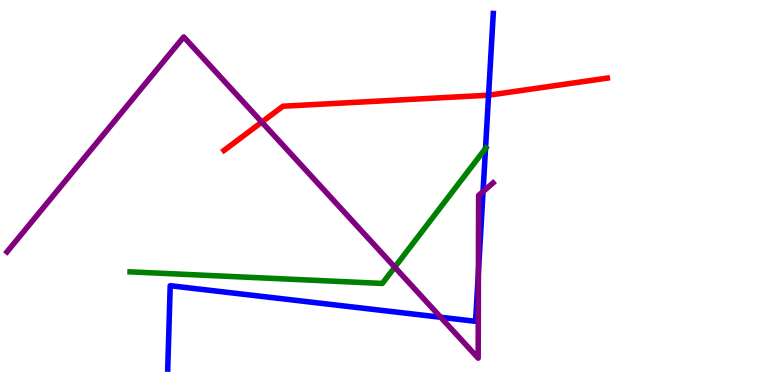[{'lines': ['blue', 'red'], 'intersections': [{'x': 6.3, 'y': 7.53}]}, {'lines': ['green', 'red'], 'intersections': []}, {'lines': ['purple', 'red'], 'intersections': [{'x': 3.38, 'y': 6.83}]}, {'lines': ['blue', 'green'], 'intersections': [{'x': 6.26, 'y': 6.14}]}, {'lines': ['blue', 'purple'], 'intersections': [{'x': 5.69, 'y': 1.76}, {'x': 6.17, 'y': 2.93}, {'x': 6.23, 'y': 5.02}]}, {'lines': ['green', 'purple'], 'intersections': [{'x': 5.09, 'y': 3.06}]}]